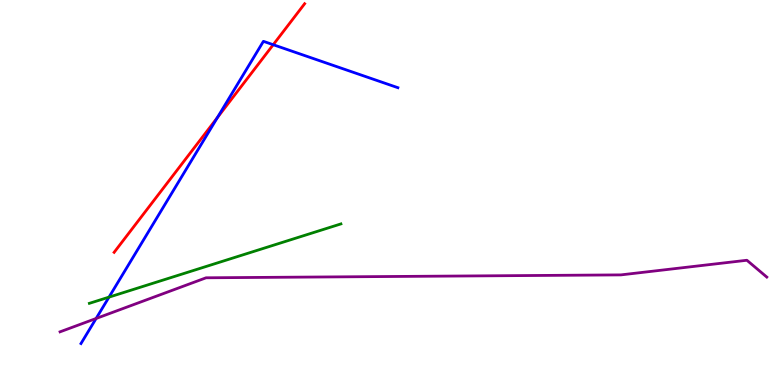[{'lines': ['blue', 'red'], 'intersections': [{'x': 2.81, 'y': 6.95}, {'x': 3.53, 'y': 8.84}]}, {'lines': ['green', 'red'], 'intersections': []}, {'lines': ['purple', 'red'], 'intersections': []}, {'lines': ['blue', 'green'], 'intersections': [{'x': 1.41, 'y': 2.28}]}, {'lines': ['blue', 'purple'], 'intersections': [{'x': 1.24, 'y': 1.73}]}, {'lines': ['green', 'purple'], 'intersections': []}]